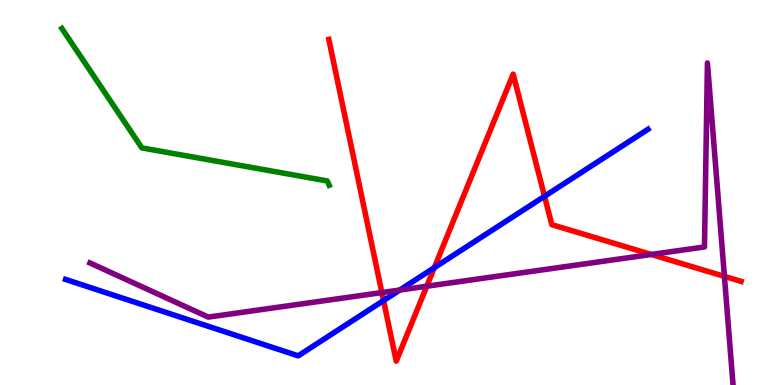[{'lines': ['blue', 'red'], 'intersections': [{'x': 4.95, 'y': 2.19}, {'x': 5.6, 'y': 3.05}, {'x': 7.03, 'y': 4.9}]}, {'lines': ['green', 'red'], 'intersections': []}, {'lines': ['purple', 'red'], 'intersections': [{'x': 4.93, 'y': 2.4}, {'x': 5.51, 'y': 2.57}, {'x': 8.4, 'y': 3.39}, {'x': 9.35, 'y': 2.82}]}, {'lines': ['blue', 'green'], 'intersections': []}, {'lines': ['blue', 'purple'], 'intersections': [{'x': 5.16, 'y': 2.47}]}, {'lines': ['green', 'purple'], 'intersections': []}]